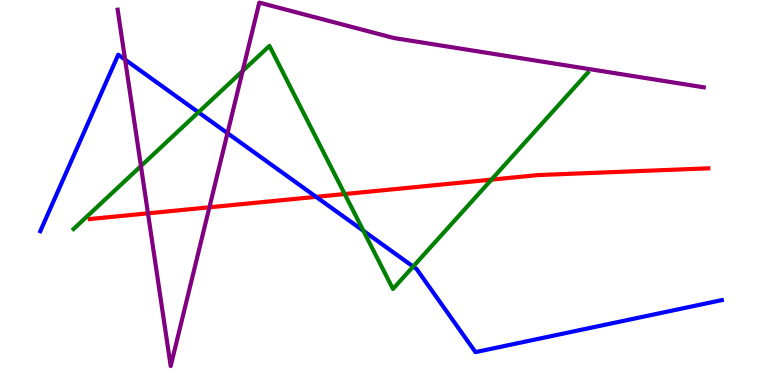[{'lines': ['blue', 'red'], 'intersections': [{'x': 4.08, 'y': 4.89}]}, {'lines': ['green', 'red'], 'intersections': [{'x': 4.45, 'y': 4.96}, {'x': 6.34, 'y': 5.33}]}, {'lines': ['purple', 'red'], 'intersections': [{'x': 1.91, 'y': 4.46}, {'x': 2.7, 'y': 4.62}]}, {'lines': ['blue', 'green'], 'intersections': [{'x': 2.56, 'y': 7.08}, {'x': 4.69, 'y': 4.0}, {'x': 5.33, 'y': 3.08}]}, {'lines': ['blue', 'purple'], 'intersections': [{'x': 1.61, 'y': 8.45}, {'x': 2.94, 'y': 6.54}]}, {'lines': ['green', 'purple'], 'intersections': [{'x': 1.82, 'y': 5.69}, {'x': 3.13, 'y': 8.16}]}]